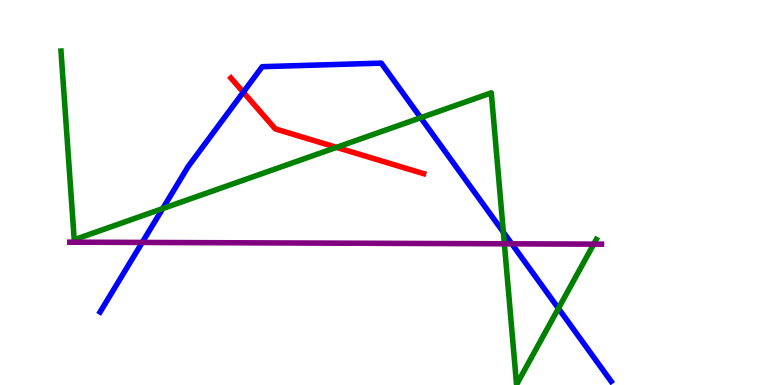[{'lines': ['blue', 'red'], 'intersections': [{'x': 3.14, 'y': 7.61}]}, {'lines': ['green', 'red'], 'intersections': [{'x': 4.34, 'y': 6.17}]}, {'lines': ['purple', 'red'], 'intersections': []}, {'lines': ['blue', 'green'], 'intersections': [{'x': 2.1, 'y': 4.58}, {'x': 5.43, 'y': 6.94}, {'x': 6.49, 'y': 3.97}, {'x': 7.21, 'y': 1.99}]}, {'lines': ['blue', 'purple'], 'intersections': [{'x': 1.83, 'y': 3.7}, {'x': 6.6, 'y': 3.67}]}, {'lines': ['green', 'purple'], 'intersections': [{'x': 6.51, 'y': 3.67}, {'x': 7.66, 'y': 3.66}]}]